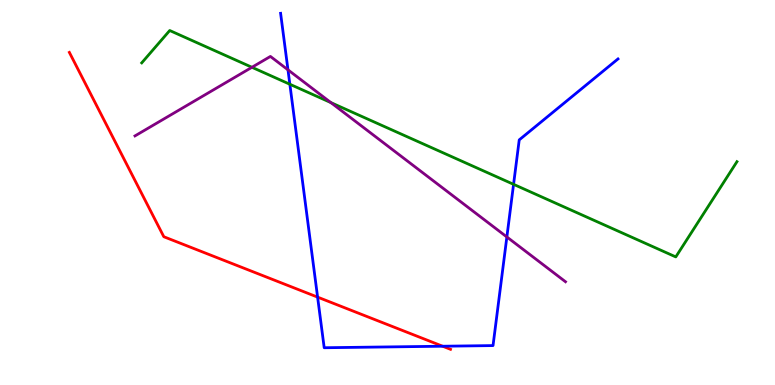[{'lines': ['blue', 'red'], 'intersections': [{'x': 4.1, 'y': 2.28}, {'x': 5.71, 'y': 1.01}]}, {'lines': ['green', 'red'], 'intersections': []}, {'lines': ['purple', 'red'], 'intersections': []}, {'lines': ['blue', 'green'], 'intersections': [{'x': 3.74, 'y': 7.81}, {'x': 6.63, 'y': 5.21}]}, {'lines': ['blue', 'purple'], 'intersections': [{'x': 3.72, 'y': 8.19}, {'x': 6.54, 'y': 3.84}]}, {'lines': ['green', 'purple'], 'intersections': [{'x': 3.25, 'y': 8.25}, {'x': 4.27, 'y': 7.33}]}]